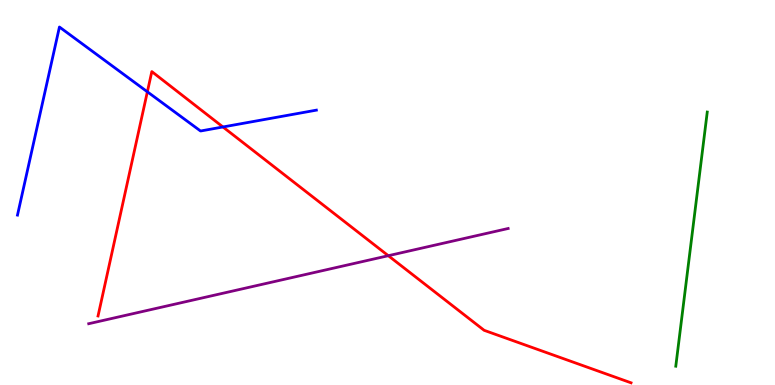[{'lines': ['blue', 'red'], 'intersections': [{'x': 1.9, 'y': 7.62}, {'x': 2.88, 'y': 6.7}]}, {'lines': ['green', 'red'], 'intersections': []}, {'lines': ['purple', 'red'], 'intersections': [{'x': 5.01, 'y': 3.36}]}, {'lines': ['blue', 'green'], 'intersections': []}, {'lines': ['blue', 'purple'], 'intersections': []}, {'lines': ['green', 'purple'], 'intersections': []}]